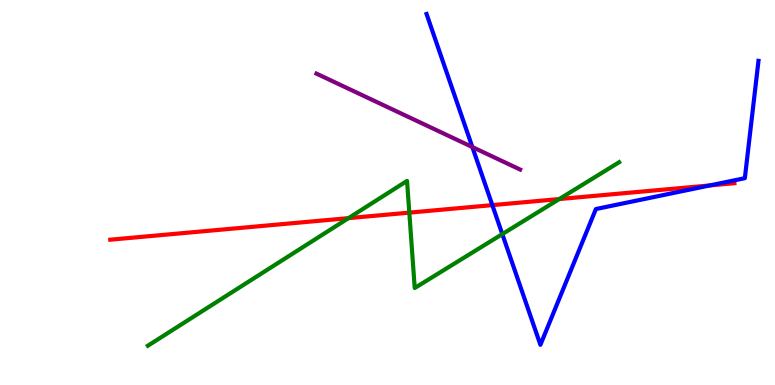[{'lines': ['blue', 'red'], 'intersections': [{'x': 6.35, 'y': 4.67}, {'x': 9.16, 'y': 5.18}]}, {'lines': ['green', 'red'], 'intersections': [{'x': 4.5, 'y': 4.33}, {'x': 5.28, 'y': 4.48}, {'x': 7.22, 'y': 4.83}]}, {'lines': ['purple', 'red'], 'intersections': []}, {'lines': ['blue', 'green'], 'intersections': [{'x': 6.48, 'y': 3.92}]}, {'lines': ['blue', 'purple'], 'intersections': [{'x': 6.09, 'y': 6.18}]}, {'lines': ['green', 'purple'], 'intersections': []}]